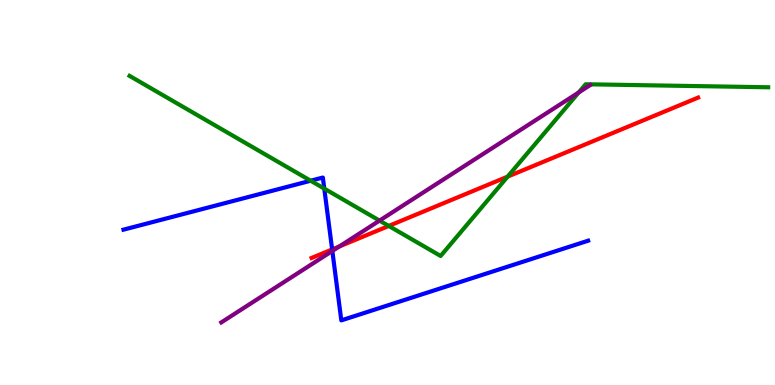[{'lines': ['blue', 'red'], 'intersections': [{'x': 4.29, 'y': 3.52}]}, {'lines': ['green', 'red'], 'intersections': [{'x': 5.02, 'y': 4.13}, {'x': 6.55, 'y': 5.41}]}, {'lines': ['purple', 'red'], 'intersections': [{'x': 4.38, 'y': 3.6}]}, {'lines': ['blue', 'green'], 'intersections': [{'x': 4.01, 'y': 5.31}, {'x': 4.18, 'y': 5.1}]}, {'lines': ['blue', 'purple'], 'intersections': [{'x': 4.29, 'y': 3.48}]}, {'lines': ['green', 'purple'], 'intersections': [{'x': 4.9, 'y': 4.27}, {'x': 7.47, 'y': 7.6}]}]